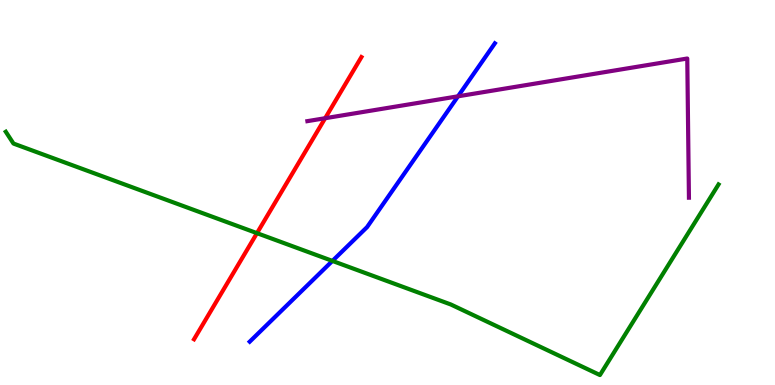[{'lines': ['blue', 'red'], 'intersections': []}, {'lines': ['green', 'red'], 'intersections': [{'x': 3.32, 'y': 3.94}]}, {'lines': ['purple', 'red'], 'intersections': [{'x': 4.2, 'y': 6.93}]}, {'lines': ['blue', 'green'], 'intersections': [{'x': 4.29, 'y': 3.22}]}, {'lines': ['blue', 'purple'], 'intersections': [{'x': 5.91, 'y': 7.5}]}, {'lines': ['green', 'purple'], 'intersections': []}]